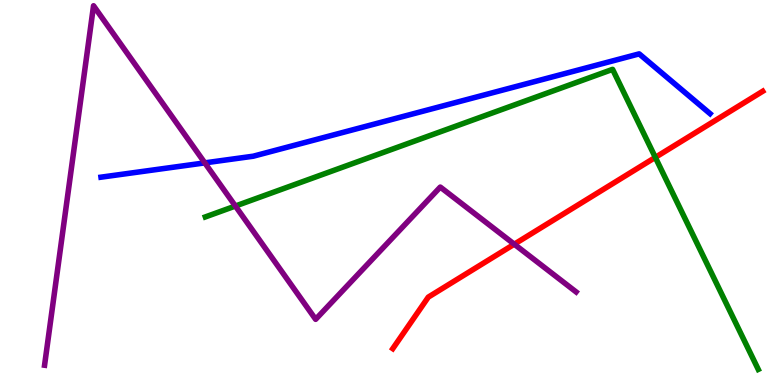[{'lines': ['blue', 'red'], 'intersections': []}, {'lines': ['green', 'red'], 'intersections': [{'x': 8.46, 'y': 5.91}]}, {'lines': ['purple', 'red'], 'intersections': [{'x': 6.64, 'y': 3.66}]}, {'lines': ['blue', 'green'], 'intersections': []}, {'lines': ['blue', 'purple'], 'intersections': [{'x': 2.64, 'y': 5.77}]}, {'lines': ['green', 'purple'], 'intersections': [{'x': 3.04, 'y': 4.65}]}]